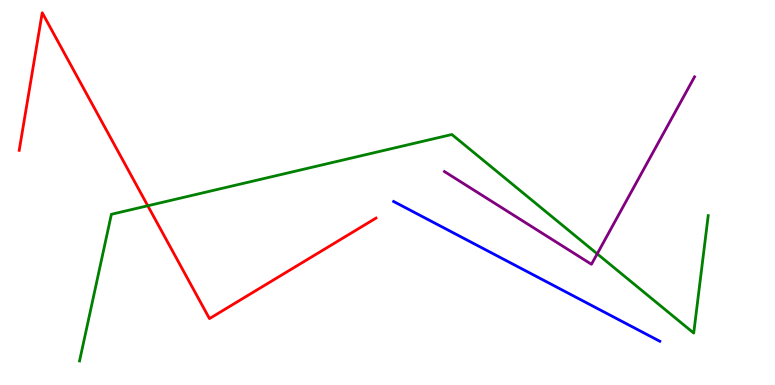[{'lines': ['blue', 'red'], 'intersections': []}, {'lines': ['green', 'red'], 'intersections': [{'x': 1.91, 'y': 4.66}]}, {'lines': ['purple', 'red'], 'intersections': []}, {'lines': ['blue', 'green'], 'intersections': []}, {'lines': ['blue', 'purple'], 'intersections': []}, {'lines': ['green', 'purple'], 'intersections': [{'x': 7.71, 'y': 3.41}]}]